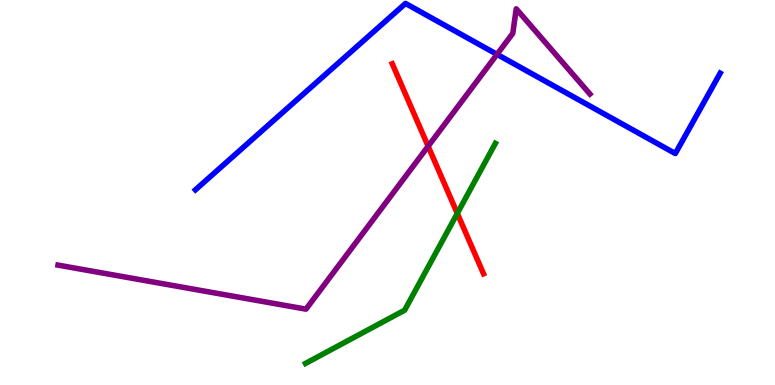[{'lines': ['blue', 'red'], 'intersections': []}, {'lines': ['green', 'red'], 'intersections': [{'x': 5.9, 'y': 4.46}]}, {'lines': ['purple', 'red'], 'intersections': [{'x': 5.52, 'y': 6.2}]}, {'lines': ['blue', 'green'], 'intersections': []}, {'lines': ['blue', 'purple'], 'intersections': [{'x': 6.41, 'y': 8.59}]}, {'lines': ['green', 'purple'], 'intersections': []}]